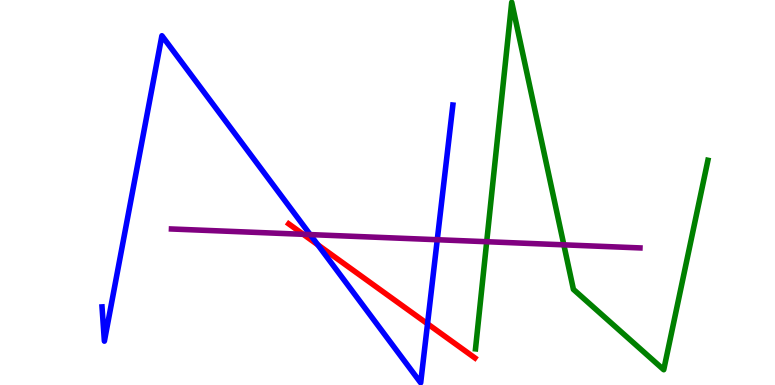[{'lines': ['blue', 'red'], 'intersections': [{'x': 4.1, 'y': 3.64}, {'x': 5.52, 'y': 1.59}]}, {'lines': ['green', 'red'], 'intersections': []}, {'lines': ['purple', 'red'], 'intersections': [{'x': 3.91, 'y': 3.91}]}, {'lines': ['blue', 'green'], 'intersections': []}, {'lines': ['blue', 'purple'], 'intersections': [{'x': 4.0, 'y': 3.91}, {'x': 5.64, 'y': 3.77}]}, {'lines': ['green', 'purple'], 'intersections': [{'x': 6.28, 'y': 3.72}, {'x': 7.28, 'y': 3.64}]}]